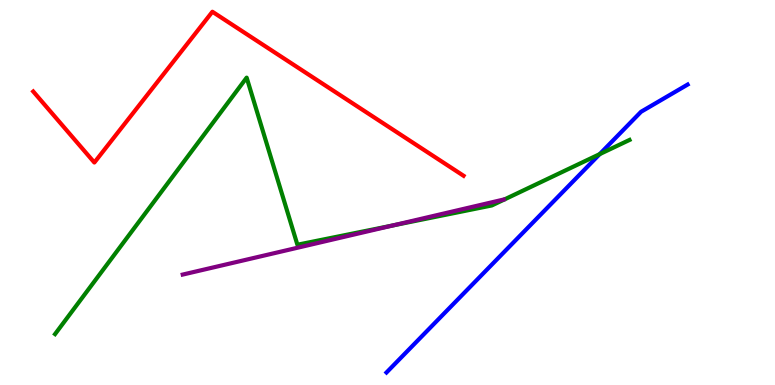[{'lines': ['blue', 'red'], 'intersections': []}, {'lines': ['green', 'red'], 'intersections': []}, {'lines': ['purple', 'red'], 'intersections': []}, {'lines': ['blue', 'green'], 'intersections': [{'x': 7.74, 'y': 6.0}]}, {'lines': ['blue', 'purple'], 'intersections': []}, {'lines': ['green', 'purple'], 'intersections': [{'x': 5.07, 'y': 4.14}]}]